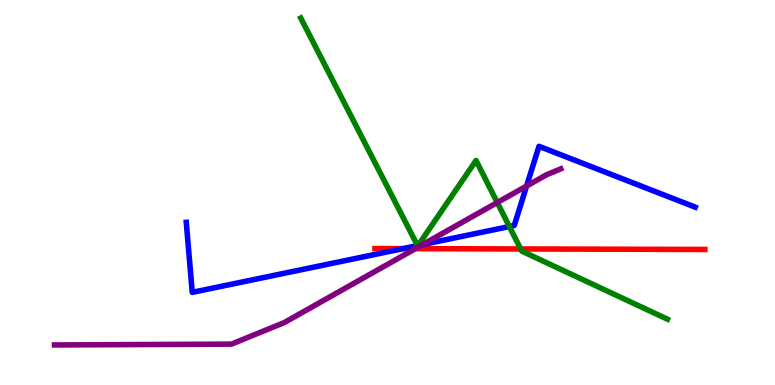[{'lines': ['blue', 'red'], 'intersections': [{'x': 5.2, 'y': 3.54}]}, {'lines': ['green', 'red'], 'intersections': [{'x': 6.72, 'y': 3.53}]}, {'lines': ['purple', 'red'], 'intersections': [{'x': 5.36, 'y': 3.54}]}, {'lines': ['blue', 'green'], 'intersections': [{'x': 5.39, 'y': 3.62}, {'x': 5.39, 'y': 3.62}, {'x': 6.57, 'y': 4.12}]}, {'lines': ['blue', 'purple'], 'intersections': [{'x': 5.46, 'y': 3.65}, {'x': 6.79, 'y': 5.17}]}, {'lines': ['green', 'purple'], 'intersections': [{'x': 6.42, 'y': 4.74}]}]